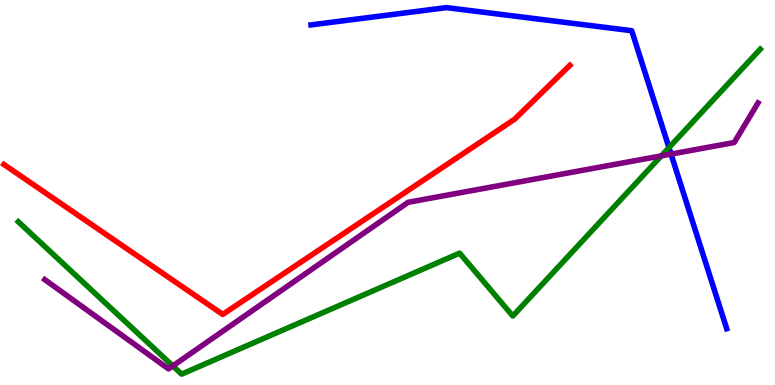[{'lines': ['blue', 'red'], 'intersections': []}, {'lines': ['green', 'red'], 'intersections': []}, {'lines': ['purple', 'red'], 'intersections': []}, {'lines': ['blue', 'green'], 'intersections': [{'x': 8.63, 'y': 6.17}]}, {'lines': ['blue', 'purple'], 'intersections': [{'x': 8.66, 'y': 6.0}]}, {'lines': ['green', 'purple'], 'intersections': [{'x': 2.23, 'y': 0.496}, {'x': 8.53, 'y': 5.95}]}]